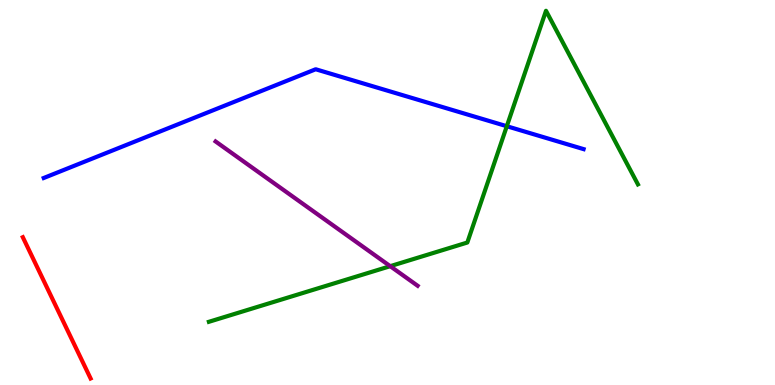[{'lines': ['blue', 'red'], 'intersections': []}, {'lines': ['green', 'red'], 'intersections': []}, {'lines': ['purple', 'red'], 'intersections': []}, {'lines': ['blue', 'green'], 'intersections': [{'x': 6.54, 'y': 6.72}]}, {'lines': ['blue', 'purple'], 'intersections': []}, {'lines': ['green', 'purple'], 'intersections': [{'x': 5.04, 'y': 3.09}]}]